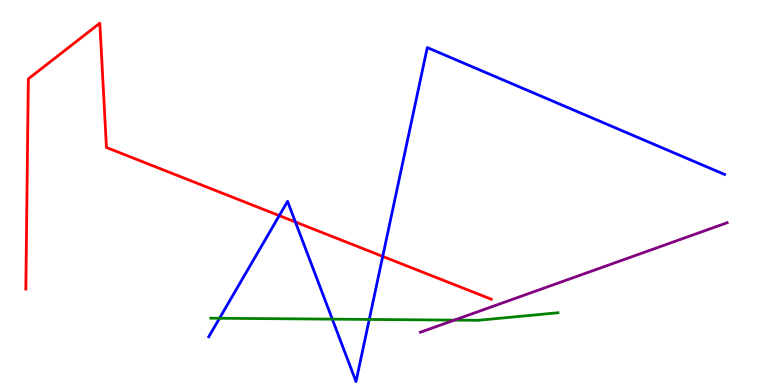[{'lines': ['blue', 'red'], 'intersections': [{'x': 3.6, 'y': 4.4}, {'x': 3.81, 'y': 4.23}, {'x': 4.94, 'y': 3.34}]}, {'lines': ['green', 'red'], 'intersections': []}, {'lines': ['purple', 'red'], 'intersections': []}, {'lines': ['blue', 'green'], 'intersections': [{'x': 2.83, 'y': 1.73}, {'x': 4.29, 'y': 1.71}, {'x': 4.76, 'y': 1.7}]}, {'lines': ['blue', 'purple'], 'intersections': []}, {'lines': ['green', 'purple'], 'intersections': [{'x': 5.86, 'y': 1.69}]}]